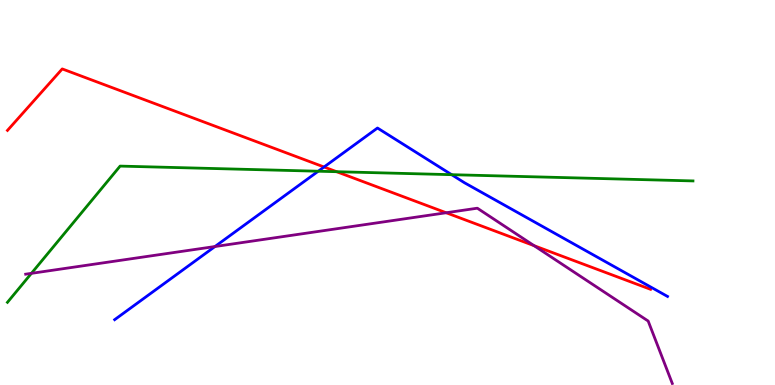[{'lines': ['blue', 'red'], 'intersections': [{'x': 4.18, 'y': 5.66}]}, {'lines': ['green', 'red'], 'intersections': [{'x': 4.34, 'y': 5.54}]}, {'lines': ['purple', 'red'], 'intersections': [{'x': 5.76, 'y': 4.47}, {'x': 6.89, 'y': 3.62}]}, {'lines': ['blue', 'green'], 'intersections': [{'x': 4.11, 'y': 5.55}, {'x': 5.83, 'y': 5.46}]}, {'lines': ['blue', 'purple'], 'intersections': [{'x': 2.77, 'y': 3.6}]}, {'lines': ['green', 'purple'], 'intersections': [{'x': 0.406, 'y': 2.9}]}]